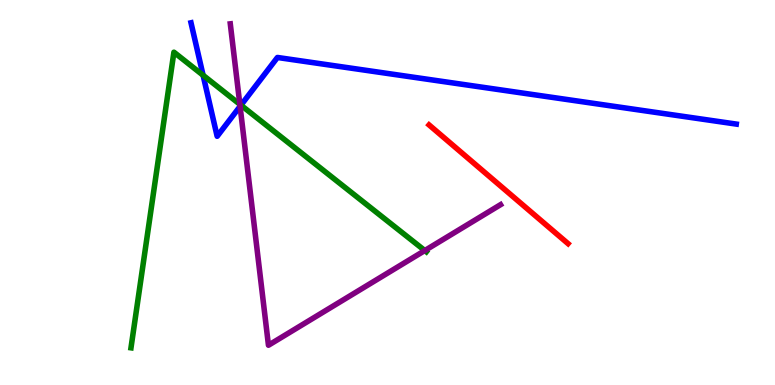[{'lines': ['blue', 'red'], 'intersections': []}, {'lines': ['green', 'red'], 'intersections': []}, {'lines': ['purple', 'red'], 'intersections': []}, {'lines': ['blue', 'green'], 'intersections': [{'x': 2.62, 'y': 8.05}, {'x': 3.11, 'y': 7.27}]}, {'lines': ['blue', 'purple'], 'intersections': [{'x': 3.1, 'y': 7.24}]}, {'lines': ['green', 'purple'], 'intersections': [{'x': 3.09, 'y': 7.29}, {'x': 5.48, 'y': 3.49}]}]